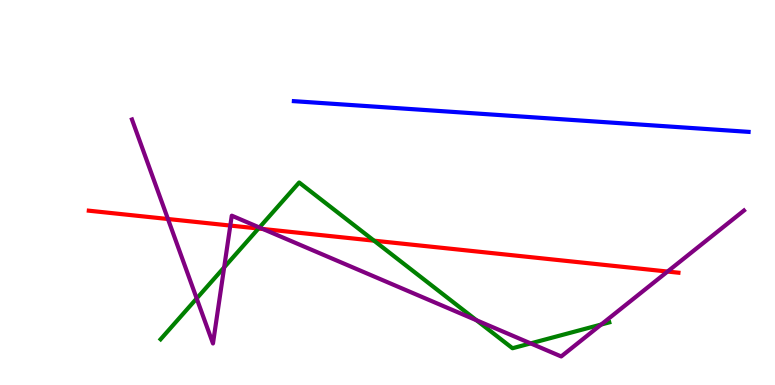[{'lines': ['blue', 'red'], 'intersections': []}, {'lines': ['green', 'red'], 'intersections': [{'x': 3.34, 'y': 4.06}, {'x': 4.83, 'y': 3.75}]}, {'lines': ['purple', 'red'], 'intersections': [{'x': 2.17, 'y': 4.31}, {'x': 2.97, 'y': 4.14}, {'x': 3.39, 'y': 4.05}, {'x': 8.61, 'y': 2.95}]}, {'lines': ['blue', 'green'], 'intersections': []}, {'lines': ['blue', 'purple'], 'intersections': []}, {'lines': ['green', 'purple'], 'intersections': [{'x': 2.54, 'y': 2.25}, {'x': 2.89, 'y': 3.06}, {'x': 3.35, 'y': 4.09}, {'x': 6.15, 'y': 1.68}, {'x': 6.85, 'y': 1.08}, {'x': 7.76, 'y': 1.57}]}]